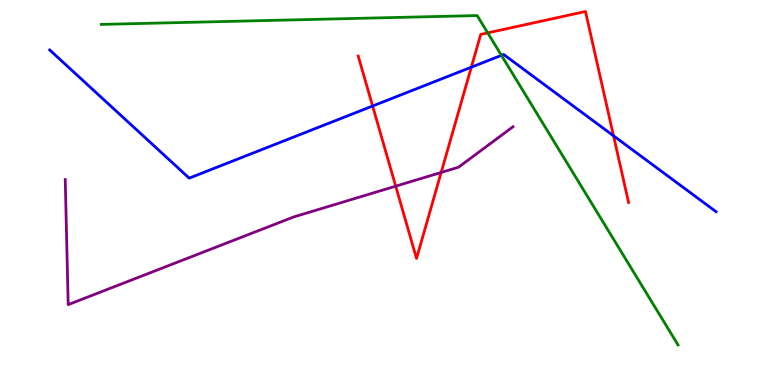[{'lines': ['blue', 'red'], 'intersections': [{'x': 4.81, 'y': 7.25}, {'x': 6.08, 'y': 8.25}, {'x': 7.92, 'y': 6.47}]}, {'lines': ['green', 'red'], 'intersections': [{'x': 6.29, 'y': 9.15}]}, {'lines': ['purple', 'red'], 'intersections': [{'x': 5.11, 'y': 5.16}, {'x': 5.69, 'y': 5.52}]}, {'lines': ['blue', 'green'], 'intersections': [{'x': 6.47, 'y': 8.56}]}, {'lines': ['blue', 'purple'], 'intersections': []}, {'lines': ['green', 'purple'], 'intersections': []}]